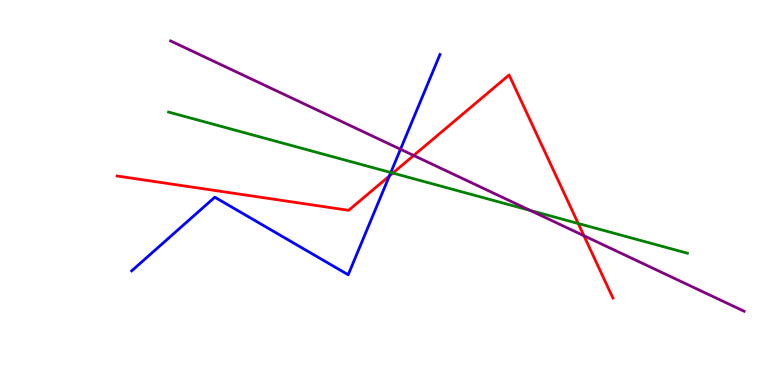[{'lines': ['blue', 'red'], 'intersections': [{'x': 5.02, 'y': 5.43}]}, {'lines': ['green', 'red'], 'intersections': [{'x': 5.07, 'y': 5.5}, {'x': 7.46, 'y': 4.19}]}, {'lines': ['purple', 'red'], 'intersections': [{'x': 5.34, 'y': 5.96}, {'x': 7.53, 'y': 3.88}]}, {'lines': ['blue', 'green'], 'intersections': [{'x': 5.04, 'y': 5.52}]}, {'lines': ['blue', 'purple'], 'intersections': [{'x': 5.17, 'y': 6.12}]}, {'lines': ['green', 'purple'], 'intersections': [{'x': 6.84, 'y': 4.53}]}]